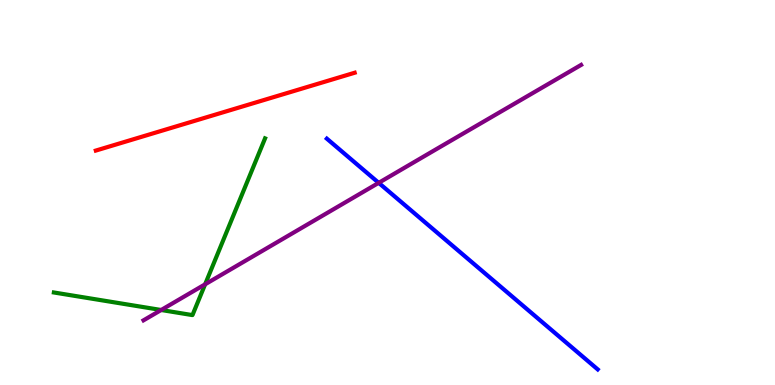[{'lines': ['blue', 'red'], 'intersections': []}, {'lines': ['green', 'red'], 'intersections': []}, {'lines': ['purple', 'red'], 'intersections': []}, {'lines': ['blue', 'green'], 'intersections': []}, {'lines': ['blue', 'purple'], 'intersections': [{'x': 4.89, 'y': 5.25}]}, {'lines': ['green', 'purple'], 'intersections': [{'x': 2.08, 'y': 1.95}, {'x': 2.65, 'y': 2.62}]}]